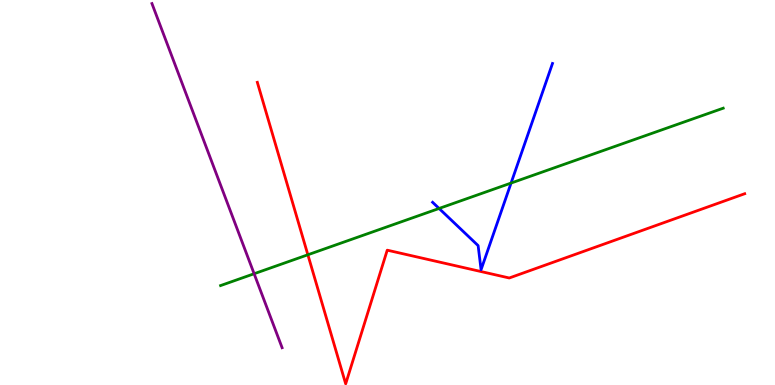[{'lines': ['blue', 'red'], 'intersections': []}, {'lines': ['green', 'red'], 'intersections': [{'x': 3.97, 'y': 3.38}]}, {'lines': ['purple', 'red'], 'intersections': []}, {'lines': ['blue', 'green'], 'intersections': [{'x': 5.67, 'y': 4.59}, {'x': 6.59, 'y': 5.25}]}, {'lines': ['blue', 'purple'], 'intersections': []}, {'lines': ['green', 'purple'], 'intersections': [{'x': 3.28, 'y': 2.89}]}]